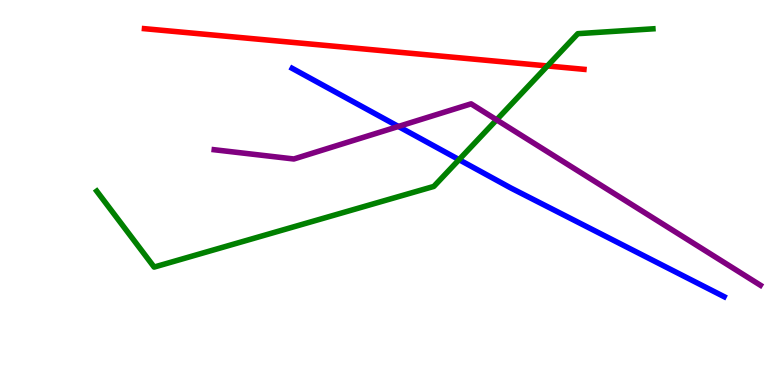[{'lines': ['blue', 'red'], 'intersections': []}, {'lines': ['green', 'red'], 'intersections': [{'x': 7.06, 'y': 8.29}]}, {'lines': ['purple', 'red'], 'intersections': []}, {'lines': ['blue', 'green'], 'intersections': [{'x': 5.92, 'y': 5.85}]}, {'lines': ['blue', 'purple'], 'intersections': [{'x': 5.14, 'y': 6.72}]}, {'lines': ['green', 'purple'], 'intersections': [{'x': 6.41, 'y': 6.89}]}]